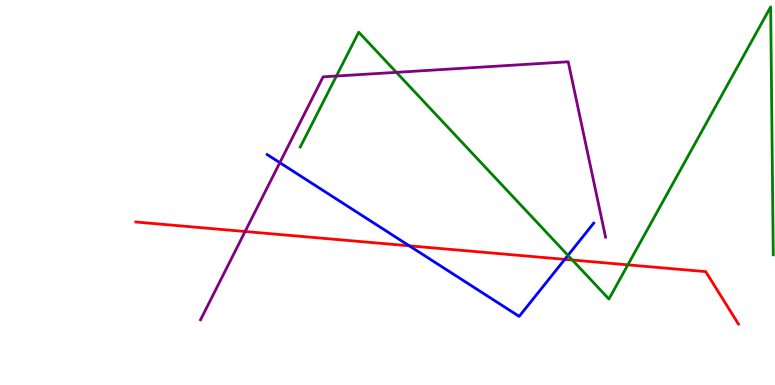[{'lines': ['blue', 'red'], 'intersections': [{'x': 5.28, 'y': 3.62}, {'x': 7.29, 'y': 3.26}]}, {'lines': ['green', 'red'], 'intersections': [{'x': 7.39, 'y': 3.25}, {'x': 8.1, 'y': 3.12}]}, {'lines': ['purple', 'red'], 'intersections': [{'x': 3.16, 'y': 3.99}]}, {'lines': ['blue', 'green'], 'intersections': [{'x': 7.33, 'y': 3.37}]}, {'lines': ['blue', 'purple'], 'intersections': [{'x': 3.61, 'y': 5.77}]}, {'lines': ['green', 'purple'], 'intersections': [{'x': 4.34, 'y': 8.03}, {'x': 5.11, 'y': 8.12}]}]